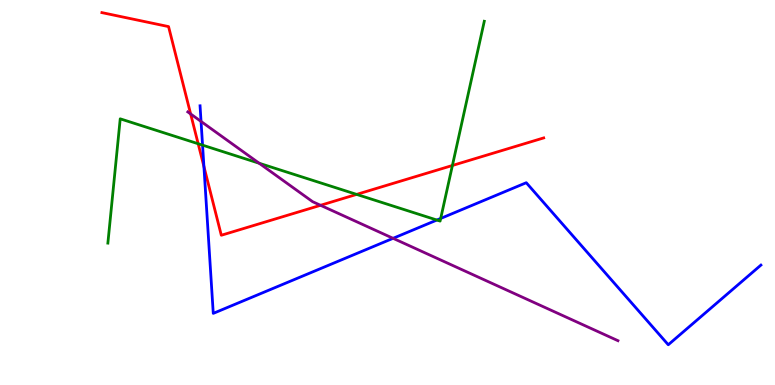[{'lines': ['blue', 'red'], 'intersections': [{'x': 2.63, 'y': 5.68}]}, {'lines': ['green', 'red'], 'intersections': [{'x': 2.56, 'y': 6.27}, {'x': 4.6, 'y': 4.95}, {'x': 5.84, 'y': 5.7}]}, {'lines': ['purple', 'red'], 'intersections': [{'x': 2.46, 'y': 7.04}, {'x': 4.14, 'y': 4.67}]}, {'lines': ['blue', 'green'], 'intersections': [{'x': 2.61, 'y': 6.23}, {'x': 5.64, 'y': 4.28}, {'x': 5.69, 'y': 4.33}]}, {'lines': ['blue', 'purple'], 'intersections': [{'x': 2.59, 'y': 6.85}, {'x': 5.07, 'y': 3.81}]}, {'lines': ['green', 'purple'], 'intersections': [{'x': 3.34, 'y': 5.76}]}]